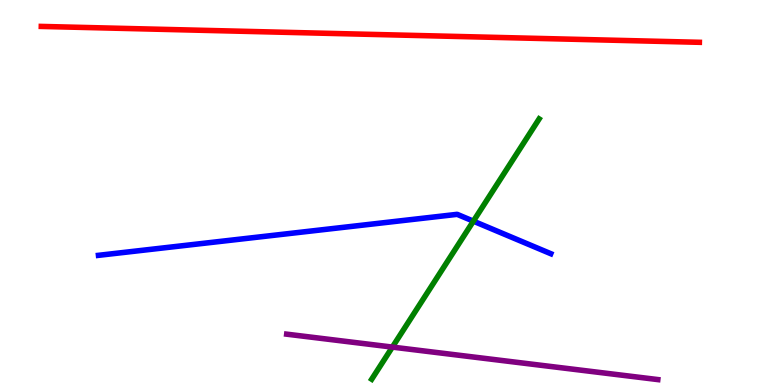[{'lines': ['blue', 'red'], 'intersections': []}, {'lines': ['green', 'red'], 'intersections': []}, {'lines': ['purple', 'red'], 'intersections': []}, {'lines': ['blue', 'green'], 'intersections': [{'x': 6.11, 'y': 4.26}]}, {'lines': ['blue', 'purple'], 'intersections': []}, {'lines': ['green', 'purple'], 'intersections': [{'x': 5.06, 'y': 0.985}]}]